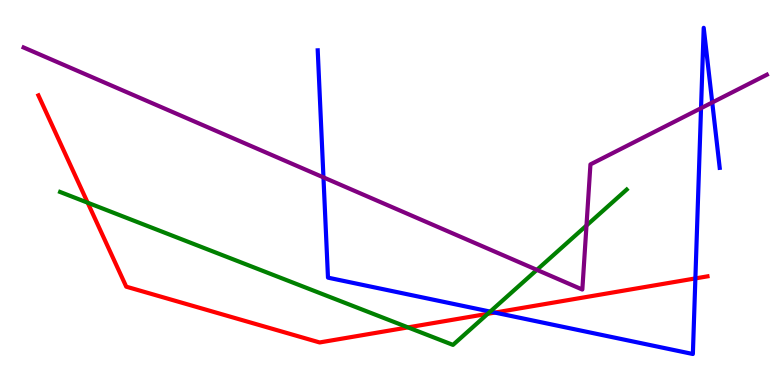[{'lines': ['blue', 'red'], 'intersections': [{'x': 6.39, 'y': 1.88}, {'x': 8.97, 'y': 2.77}]}, {'lines': ['green', 'red'], 'intersections': [{'x': 1.13, 'y': 4.73}, {'x': 5.26, 'y': 1.5}, {'x': 6.29, 'y': 1.85}]}, {'lines': ['purple', 'red'], 'intersections': []}, {'lines': ['blue', 'green'], 'intersections': [{'x': 6.33, 'y': 1.91}]}, {'lines': ['blue', 'purple'], 'intersections': [{'x': 4.17, 'y': 5.39}, {'x': 9.05, 'y': 7.19}, {'x': 9.19, 'y': 7.34}]}, {'lines': ['green', 'purple'], 'intersections': [{'x': 6.93, 'y': 2.99}, {'x': 7.57, 'y': 4.14}]}]